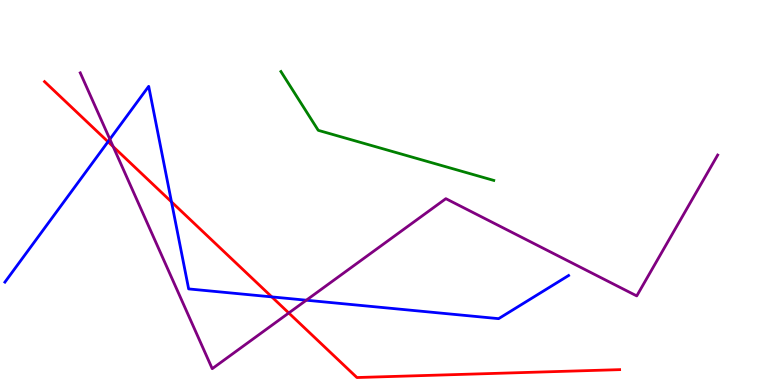[{'lines': ['blue', 'red'], 'intersections': [{'x': 1.39, 'y': 6.32}, {'x': 2.21, 'y': 4.76}, {'x': 3.51, 'y': 2.29}]}, {'lines': ['green', 'red'], 'intersections': []}, {'lines': ['purple', 'red'], 'intersections': [{'x': 1.46, 'y': 6.19}, {'x': 3.73, 'y': 1.87}]}, {'lines': ['blue', 'green'], 'intersections': []}, {'lines': ['blue', 'purple'], 'intersections': [{'x': 1.42, 'y': 6.38}, {'x': 3.95, 'y': 2.2}]}, {'lines': ['green', 'purple'], 'intersections': []}]